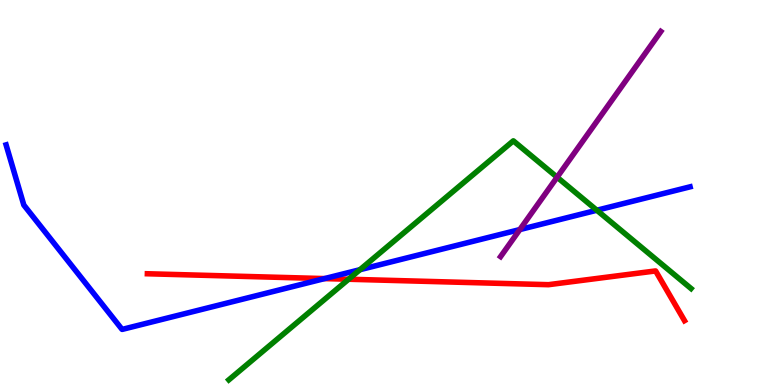[{'lines': ['blue', 'red'], 'intersections': [{'x': 4.19, 'y': 2.76}]}, {'lines': ['green', 'red'], 'intersections': [{'x': 4.5, 'y': 2.75}]}, {'lines': ['purple', 'red'], 'intersections': []}, {'lines': ['blue', 'green'], 'intersections': [{'x': 4.64, 'y': 2.99}, {'x': 7.7, 'y': 4.54}]}, {'lines': ['blue', 'purple'], 'intersections': [{'x': 6.71, 'y': 4.04}]}, {'lines': ['green', 'purple'], 'intersections': [{'x': 7.19, 'y': 5.4}]}]